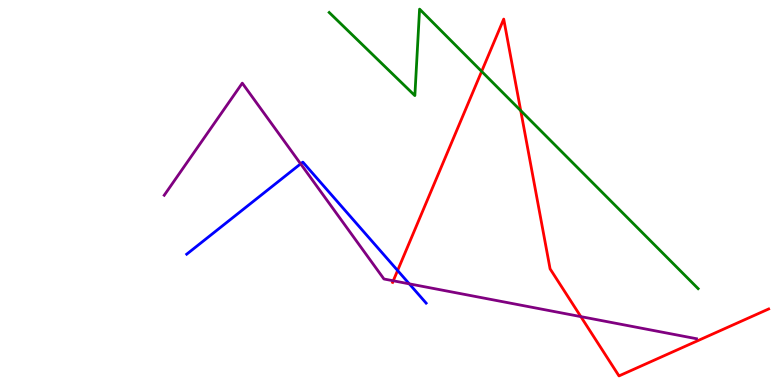[{'lines': ['blue', 'red'], 'intersections': [{'x': 5.13, 'y': 2.97}]}, {'lines': ['green', 'red'], 'intersections': [{'x': 6.21, 'y': 8.15}, {'x': 6.72, 'y': 7.13}]}, {'lines': ['purple', 'red'], 'intersections': [{'x': 5.07, 'y': 2.71}, {'x': 7.49, 'y': 1.78}]}, {'lines': ['blue', 'green'], 'intersections': []}, {'lines': ['blue', 'purple'], 'intersections': [{'x': 3.88, 'y': 5.74}, {'x': 5.28, 'y': 2.63}]}, {'lines': ['green', 'purple'], 'intersections': []}]